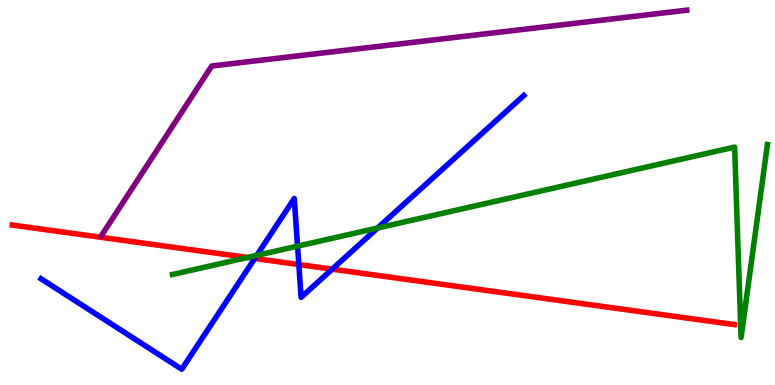[{'lines': ['blue', 'red'], 'intersections': [{'x': 3.29, 'y': 3.29}, {'x': 3.86, 'y': 3.13}, {'x': 4.29, 'y': 3.01}]}, {'lines': ['green', 'red'], 'intersections': [{'x': 3.19, 'y': 3.31}]}, {'lines': ['purple', 'red'], 'intersections': []}, {'lines': ['blue', 'green'], 'intersections': [{'x': 3.31, 'y': 3.37}, {'x': 3.84, 'y': 3.61}, {'x': 4.87, 'y': 4.08}]}, {'lines': ['blue', 'purple'], 'intersections': []}, {'lines': ['green', 'purple'], 'intersections': []}]